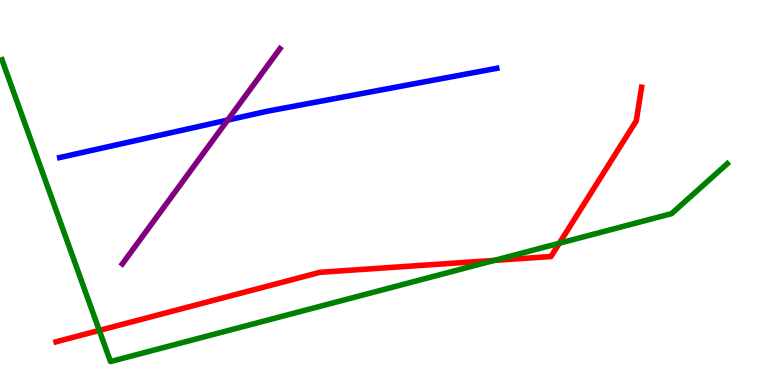[{'lines': ['blue', 'red'], 'intersections': []}, {'lines': ['green', 'red'], 'intersections': [{'x': 1.28, 'y': 1.42}, {'x': 6.38, 'y': 3.24}, {'x': 7.22, 'y': 3.68}]}, {'lines': ['purple', 'red'], 'intersections': []}, {'lines': ['blue', 'green'], 'intersections': []}, {'lines': ['blue', 'purple'], 'intersections': [{'x': 2.94, 'y': 6.88}]}, {'lines': ['green', 'purple'], 'intersections': []}]